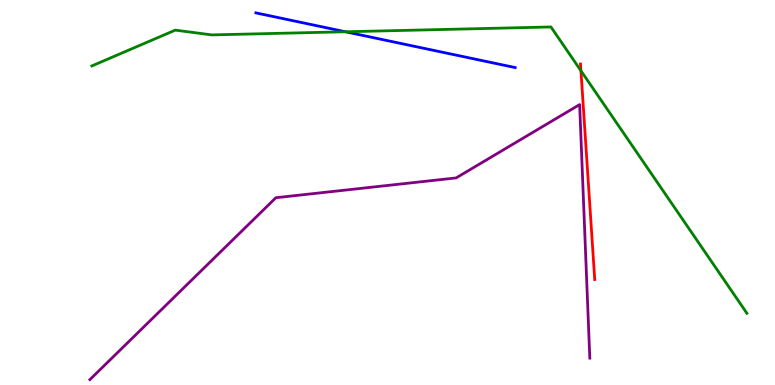[{'lines': ['blue', 'red'], 'intersections': []}, {'lines': ['green', 'red'], 'intersections': [{'x': 7.5, 'y': 8.16}]}, {'lines': ['purple', 'red'], 'intersections': []}, {'lines': ['blue', 'green'], 'intersections': [{'x': 4.46, 'y': 9.17}]}, {'lines': ['blue', 'purple'], 'intersections': []}, {'lines': ['green', 'purple'], 'intersections': []}]